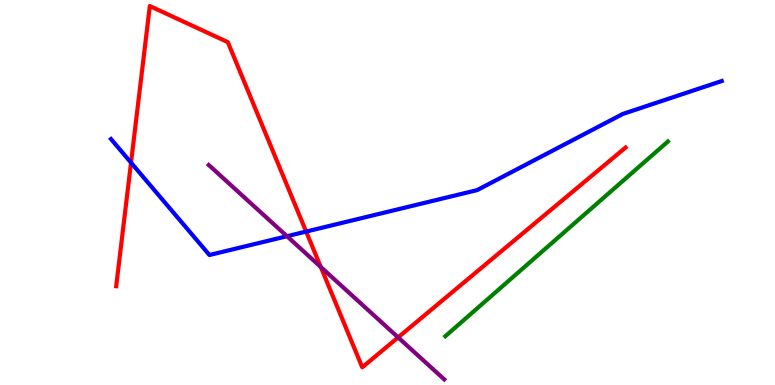[{'lines': ['blue', 'red'], 'intersections': [{'x': 1.69, 'y': 5.78}, {'x': 3.95, 'y': 3.99}]}, {'lines': ['green', 'red'], 'intersections': []}, {'lines': ['purple', 'red'], 'intersections': [{'x': 4.14, 'y': 3.06}, {'x': 5.14, 'y': 1.24}]}, {'lines': ['blue', 'green'], 'intersections': []}, {'lines': ['blue', 'purple'], 'intersections': [{'x': 3.7, 'y': 3.86}]}, {'lines': ['green', 'purple'], 'intersections': []}]